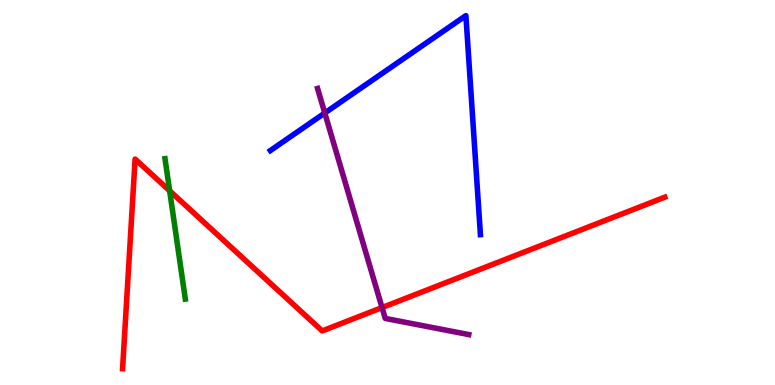[{'lines': ['blue', 'red'], 'intersections': []}, {'lines': ['green', 'red'], 'intersections': [{'x': 2.19, 'y': 5.04}]}, {'lines': ['purple', 'red'], 'intersections': [{'x': 4.93, 'y': 2.01}]}, {'lines': ['blue', 'green'], 'intersections': []}, {'lines': ['blue', 'purple'], 'intersections': [{'x': 4.19, 'y': 7.06}]}, {'lines': ['green', 'purple'], 'intersections': []}]